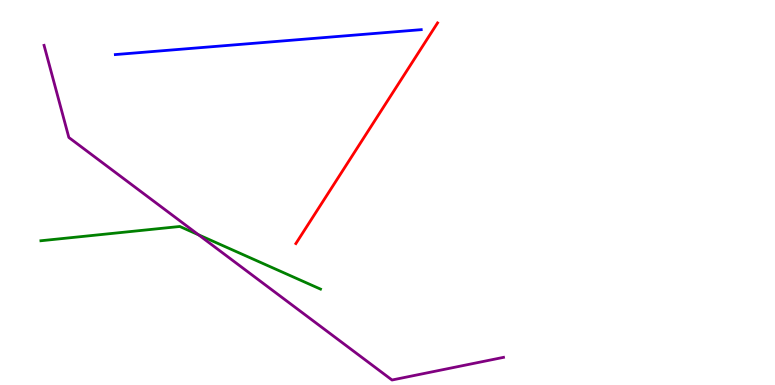[{'lines': ['blue', 'red'], 'intersections': []}, {'lines': ['green', 'red'], 'intersections': []}, {'lines': ['purple', 'red'], 'intersections': []}, {'lines': ['blue', 'green'], 'intersections': []}, {'lines': ['blue', 'purple'], 'intersections': []}, {'lines': ['green', 'purple'], 'intersections': [{'x': 2.56, 'y': 3.9}]}]